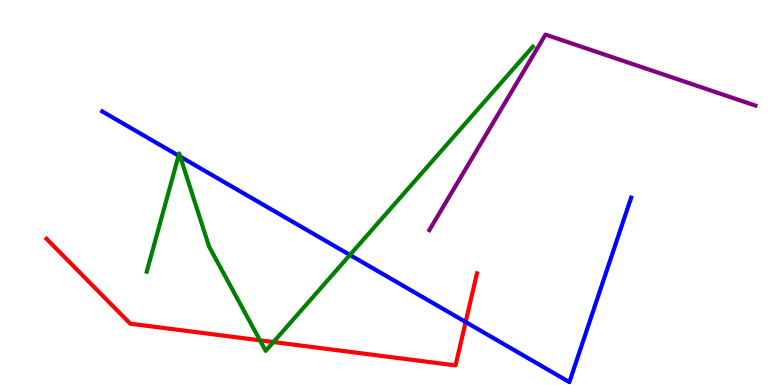[{'lines': ['blue', 'red'], 'intersections': [{'x': 6.01, 'y': 1.64}]}, {'lines': ['green', 'red'], 'intersections': [{'x': 3.35, 'y': 1.16}, {'x': 3.53, 'y': 1.12}]}, {'lines': ['purple', 'red'], 'intersections': []}, {'lines': ['blue', 'green'], 'intersections': [{'x': 2.3, 'y': 5.96}, {'x': 2.33, 'y': 5.93}, {'x': 4.52, 'y': 3.38}]}, {'lines': ['blue', 'purple'], 'intersections': []}, {'lines': ['green', 'purple'], 'intersections': []}]